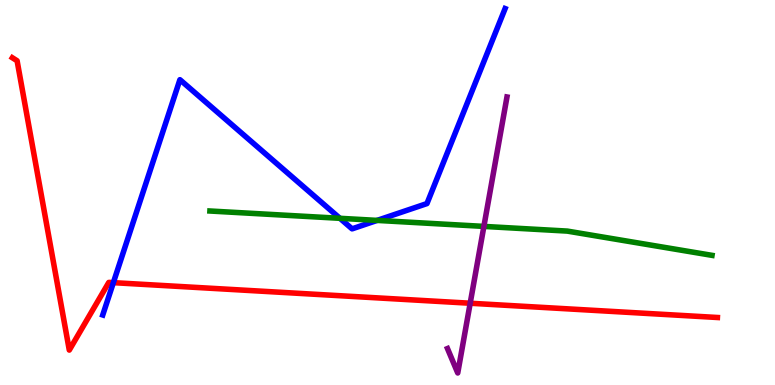[{'lines': ['blue', 'red'], 'intersections': [{'x': 1.46, 'y': 2.66}]}, {'lines': ['green', 'red'], 'intersections': []}, {'lines': ['purple', 'red'], 'intersections': [{'x': 6.07, 'y': 2.12}]}, {'lines': ['blue', 'green'], 'intersections': [{'x': 4.39, 'y': 4.33}, {'x': 4.87, 'y': 4.28}]}, {'lines': ['blue', 'purple'], 'intersections': []}, {'lines': ['green', 'purple'], 'intersections': [{'x': 6.24, 'y': 4.12}]}]